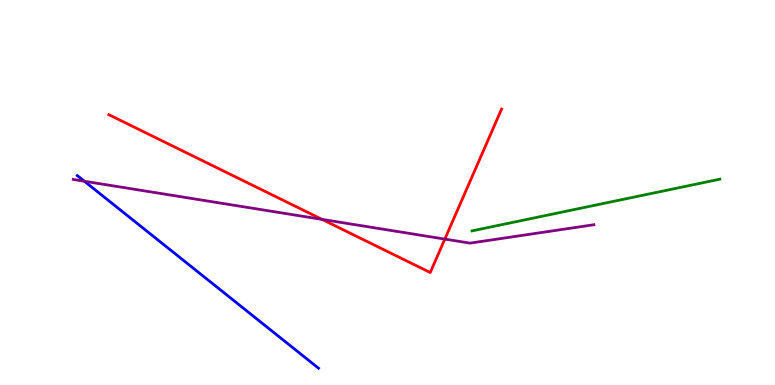[{'lines': ['blue', 'red'], 'intersections': []}, {'lines': ['green', 'red'], 'intersections': []}, {'lines': ['purple', 'red'], 'intersections': [{'x': 4.16, 'y': 4.3}, {'x': 5.74, 'y': 3.79}]}, {'lines': ['blue', 'green'], 'intersections': []}, {'lines': ['blue', 'purple'], 'intersections': [{'x': 1.09, 'y': 5.29}]}, {'lines': ['green', 'purple'], 'intersections': []}]